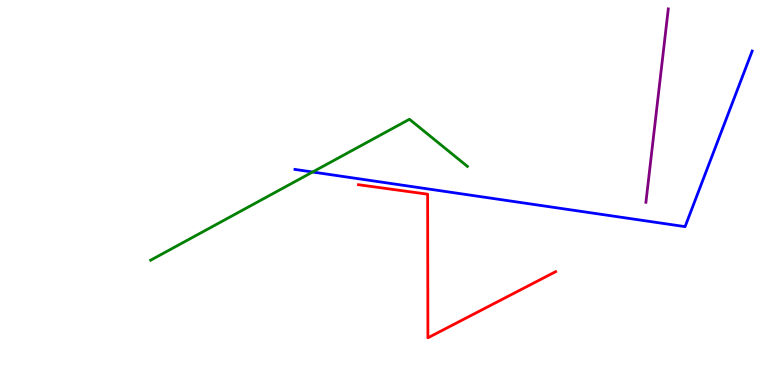[{'lines': ['blue', 'red'], 'intersections': []}, {'lines': ['green', 'red'], 'intersections': []}, {'lines': ['purple', 'red'], 'intersections': []}, {'lines': ['blue', 'green'], 'intersections': [{'x': 4.03, 'y': 5.53}]}, {'lines': ['blue', 'purple'], 'intersections': []}, {'lines': ['green', 'purple'], 'intersections': []}]